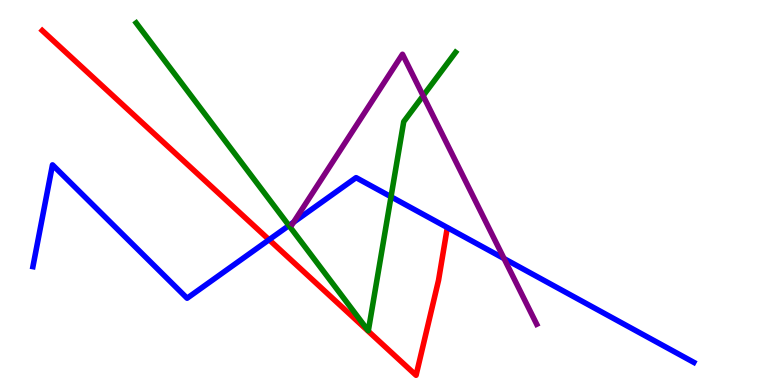[{'lines': ['blue', 'red'], 'intersections': [{'x': 3.47, 'y': 3.77}]}, {'lines': ['green', 'red'], 'intersections': []}, {'lines': ['purple', 'red'], 'intersections': []}, {'lines': ['blue', 'green'], 'intersections': [{'x': 3.73, 'y': 4.14}, {'x': 5.05, 'y': 4.89}]}, {'lines': ['blue', 'purple'], 'intersections': [{'x': 3.79, 'y': 4.23}, {'x': 6.5, 'y': 3.28}]}, {'lines': ['green', 'purple'], 'intersections': [{'x': 5.46, 'y': 7.51}]}]